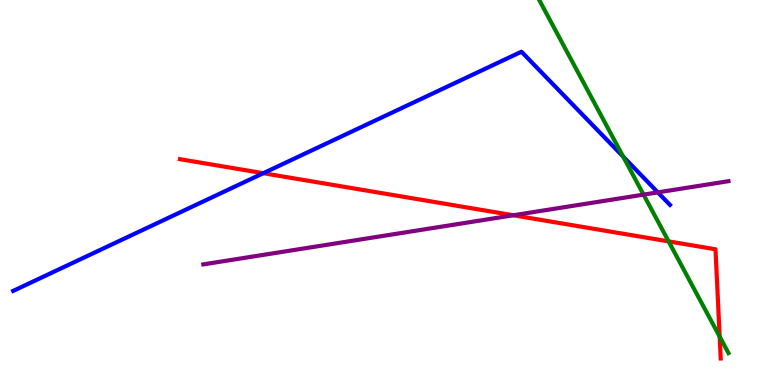[{'lines': ['blue', 'red'], 'intersections': [{'x': 3.4, 'y': 5.5}]}, {'lines': ['green', 'red'], 'intersections': [{'x': 8.63, 'y': 3.73}, {'x': 9.29, 'y': 1.26}]}, {'lines': ['purple', 'red'], 'intersections': [{'x': 6.62, 'y': 4.41}]}, {'lines': ['blue', 'green'], 'intersections': [{'x': 8.04, 'y': 5.93}]}, {'lines': ['blue', 'purple'], 'intersections': [{'x': 8.49, 'y': 5.0}]}, {'lines': ['green', 'purple'], 'intersections': [{'x': 8.3, 'y': 4.94}]}]